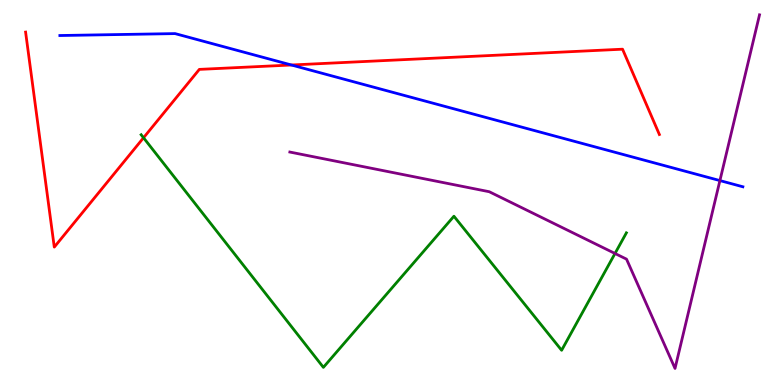[{'lines': ['blue', 'red'], 'intersections': [{'x': 3.76, 'y': 8.31}]}, {'lines': ['green', 'red'], 'intersections': [{'x': 1.85, 'y': 6.42}]}, {'lines': ['purple', 'red'], 'intersections': []}, {'lines': ['blue', 'green'], 'intersections': []}, {'lines': ['blue', 'purple'], 'intersections': [{'x': 9.29, 'y': 5.31}]}, {'lines': ['green', 'purple'], 'intersections': [{'x': 7.94, 'y': 3.42}]}]